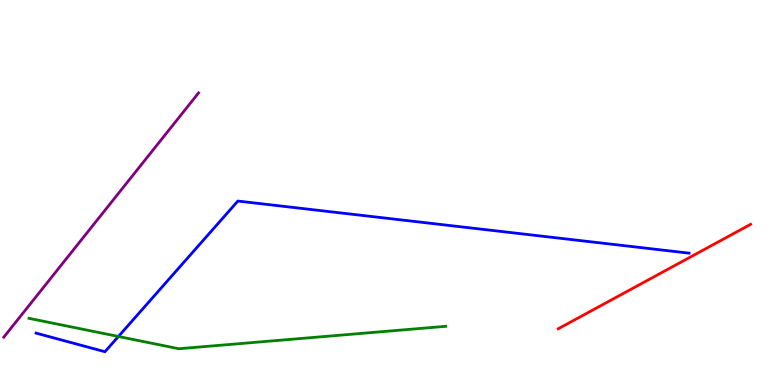[{'lines': ['blue', 'red'], 'intersections': []}, {'lines': ['green', 'red'], 'intersections': []}, {'lines': ['purple', 'red'], 'intersections': []}, {'lines': ['blue', 'green'], 'intersections': [{'x': 1.53, 'y': 1.26}]}, {'lines': ['blue', 'purple'], 'intersections': []}, {'lines': ['green', 'purple'], 'intersections': []}]